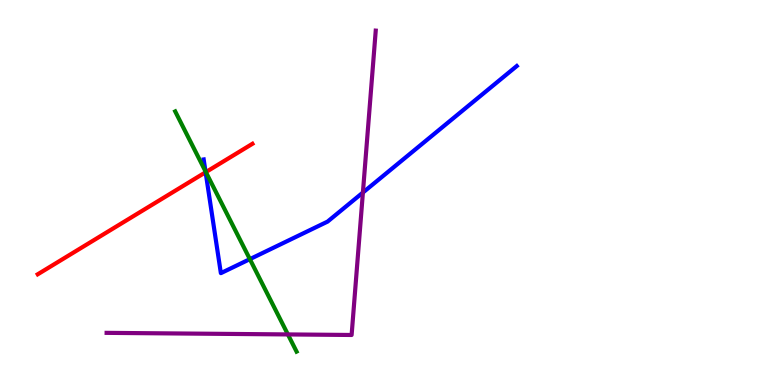[{'lines': ['blue', 'red'], 'intersections': [{'x': 2.65, 'y': 5.53}]}, {'lines': ['green', 'red'], 'intersections': [{'x': 2.66, 'y': 5.53}]}, {'lines': ['purple', 'red'], 'intersections': []}, {'lines': ['blue', 'green'], 'intersections': [{'x': 2.65, 'y': 5.55}, {'x': 3.22, 'y': 3.27}]}, {'lines': ['blue', 'purple'], 'intersections': [{'x': 4.68, 'y': 5.0}]}, {'lines': ['green', 'purple'], 'intersections': [{'x': 3.71, 'y': 1.31}]}]